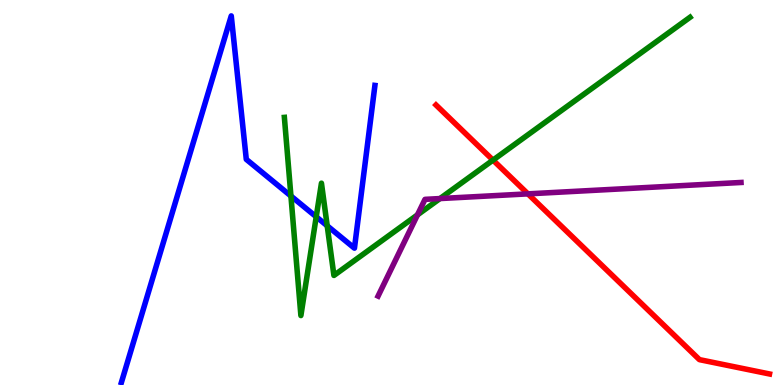[{'lines': ['blue', 'red'], 'intersections': []}, {'lines': ['green', 'red'], 'intersections': [{'x': 6.36, 'y': 5.84}]}, {'lines': ['purple', 'red'], 'intersections': [{'x': 6.81, 'y': 4.96}]}, {'lines': ['blue', 'green'], 'intersections': [{'x': 3.75, 'y': 4.91}, {'x': 4.08, 'y': 4.37}, {'x': 4.22, 'y': 4.13}]}, {'lines': ['blue', 'purple'], 'intersections': []}, {'lines': ['green', 'purple'], 'intersections': [{'x': 5.39, 'y': 4.42}, {'x': 5.68, 'y': 4.84}]}]